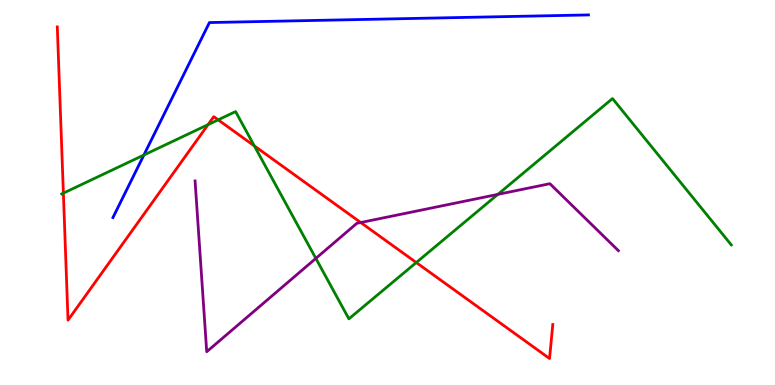[{'lines': ['blue', 'red'], 'intersections': []}, {'lines': ['green', 'red'], 'intersections': [{'x': 0.818, 'y': 4.98}, {'x': 2.68, 'y': 6.76}, {'x': 2.82, 'y': 6.89}, {'x': 3.28, 'y': 6.21}, {'x': 5.37, 'y': 3.18}]}, {'lines': ['purple', 'red'], 'intersections': [{'x': 4.65, 'y': 4.22}]}, {'lines': ['blue', 'green'], 'intersections': [{'x': 1.86, 'y': 5.97}]}, {'lines': ['blue', 'purple'], 'intersections': []}, {'lines': ['green', 'purple'], 'intersections': [{'x': 4.08, 'y': 3.29}, {'x': 6.42, 'y': 4.95}]}]